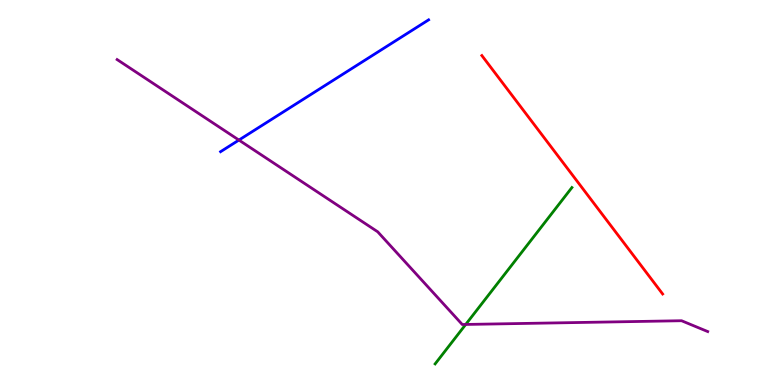[{'lines': ['blue', 'red'], 'intersections': []}, {'lines': ['green', 'red'], 'intersections': []}, {'lines': ['purple', 'red'], 'intersections': []}, {'lines': ['blue', 'green'], 'intersections': []}, {'lines': ['blue', 'purple'], 'intersections': [{'x': 3.08, 'y': 6.36}]}, {'lines': ['green', 'purple'], 'intersections': [{'x': 6.01, 'y': 1.57}]}]